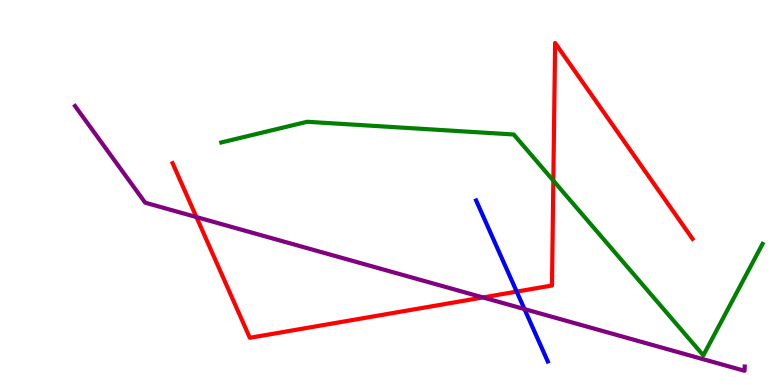[{'lines': ['blue', 'red'], 'intersections': [{'x': 6.67, 'y': 2.43}]}, {'lines': ['green', 'red'], 'intersections': [{'x': 7.14, 'y': 5.31}]}, {'lines': ['purple', 'red'], 'intersections': [{'x': 2.53, 'y': 4.36}, {'x': 6.23, 'y': 2.27}]}, {'lines': ['blue', 'green'], 'intersections': []}, {'lines': ['blue', 'purple'], 'intersections': [{'x': 6.77, 'y': 1.97}]}, {'lines': ['green', 'purple'], 'intersections': []}]